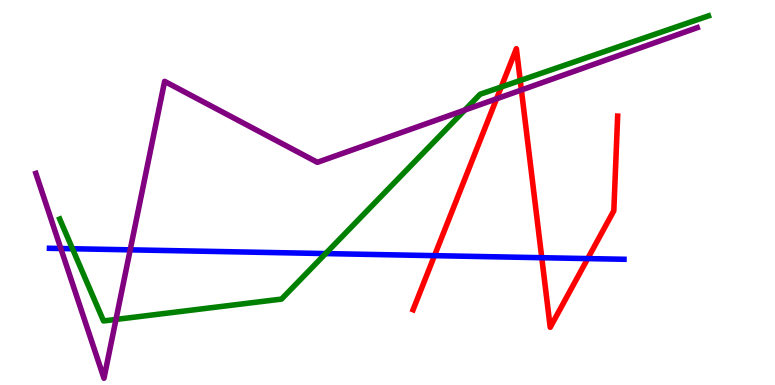[{'lines': ['blue', 'red'], 'intersections': [{'x': 5.61, 'y': 3.36}, {'x': 6.99, 'y': 3.31}, {'x': 7.58, 'y': 3.28}]}, {'lines': ['green', 'red'], 'intersections': [{'x': 6.47, 'y': 7.74}, {'x': 6.71, 'y': 7.91}]}, {'lines': ['purple', 'red'], 'intersections': [{'x': 6.41, 'y': 7.43}, {'x': 6.73, 'y': 7.66}]}, {'lines': ['blue', 'green'], 'intersections': [{'x': 0.935, 'y': 3.54}, {'x': 4.2, 'y': 3.41}]}, {'lines': ['blue', 'purple'], 'intersections': [{'x': 0.785, 'y': 3.55}, {'x': 1.68, 'y': 3.51}]}, {'lines': ['green', 'purple'], 'intersections': [{'x': 1.5, 'y': 1.7}, {'x': 6.0, 'y': 7.14}]}]